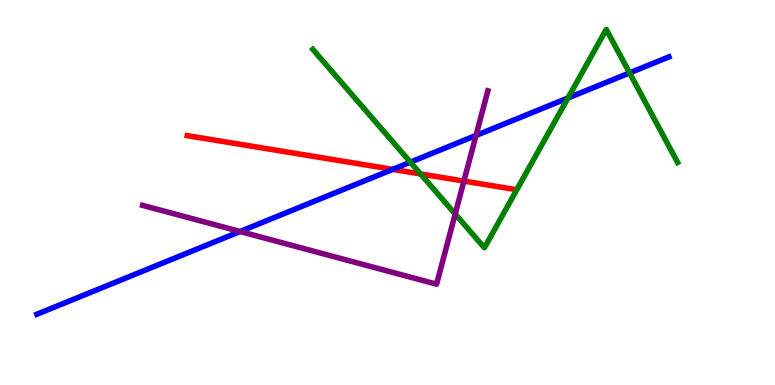[{'lines': ['blue', 'red'], 'intersections': [{'x': 5.07, 'y': 5.6}]}, {'lines': ['green', 'red'], 'intersections': [{'x': 5.43, 'y': 5.48}]}, {'lines': ['purple', 'red'], 'intersections': [{'x': 5.99, 'y': 5.3}]}, {'lines': ['blue', 'green'], 'intersections': [{'x': 5.3, 'y': 5.79}, {'x': 7.33, 'y': 7.45}, {'x': 8.12, 'y': 8.11}]}, {'lines': ['blue', 'purple'], 'intersections': [{'x': 3.1, 'y': 3.99}, {'x': 6.14, 'y': 6.48}]}, {'lines': ['green', 'purple'], 'intersections': [{'x': 5.87, 'y': 4.44}]}]